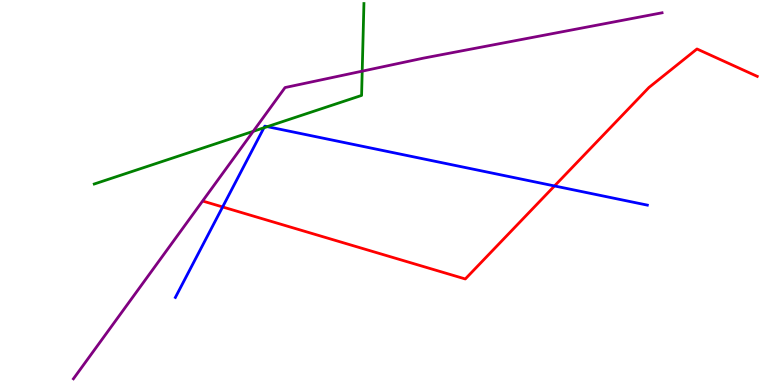[{'lines': ['blue', 'red'], 'intersections': [{'x': 2.87, 'y': 4.62}, {'x': 7.15, 'y': 5.17}]}, {'lines': ['green', 'red'], 'intersections': []}, {'lines': ['purple', 'red'], 'intersections': []}, {'lines': ['blue', 'green'], 'intersections': [{'x': 3.41, 'y': 6.68}, {'x': 3.45, 'y': 6.71}]}, {'lines': ['blue', 'purple'], 'intersections': []}, {'lines': ['green', 'purple'], 'intersections': [{'x': 3.27, 'y': 6.59}, {'x': 4.67, 'y': 8.15}]}]